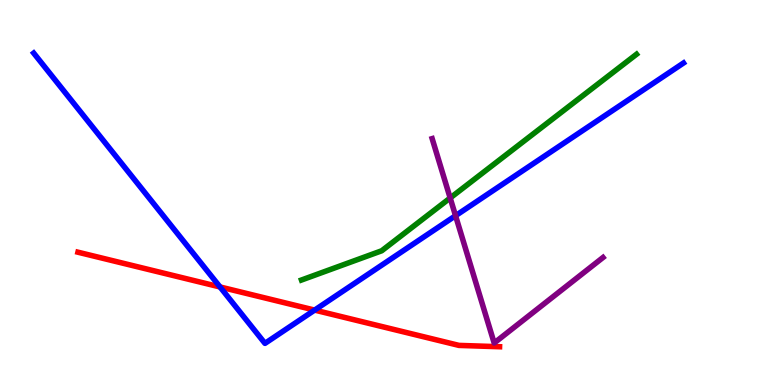[{'lines': ['blue', 'red'], 'intersections': [{'x': 2.84, 'y': 2.55}, {'x': 4.06, 'y': 1.95}]}, {'lines': ['green', 'red'], 'intersections': []}, {'lines': ['purple', 'red'], 'intersections': []}, {'lines': ['blue', 'green'], 'intersections': []}, {'lines': ['blue', 'purple'], 'intersections': [{'x': 5.88, 'y': 4.4}]}, {'lines': ['green', 'purple'], 'intersections': [{'x': 5.81, 'y': 4.86}]}]